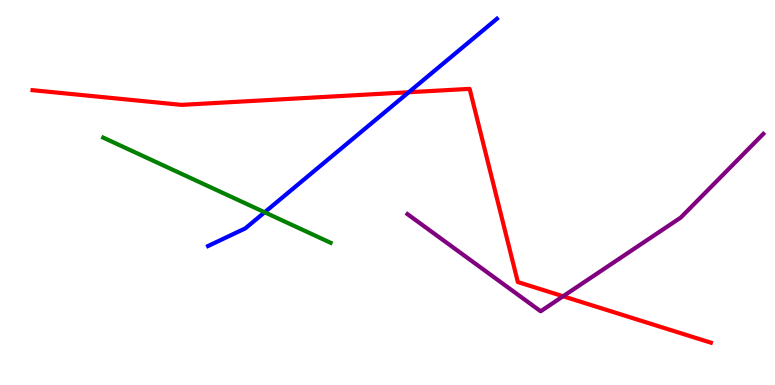[{'lines': ['blue', 'red'], 'intersections': [{'x': 5.27, 'y': 7.6}]}, {'lines': ['green', 'red'], 'intersections': []}, {'lines': ['purple', 'red'], 'intersections': [{'x': 7.27, 'y': 2.3}]}, {'lines': ['blue', 'green'], 'intersections': [{'x': 3.41, 'y': 4.49}]}, {'lines': ['blue', 'purple'], 'intersections': []}, {'lines': ['green', 'purple'], 'intersections': []}]